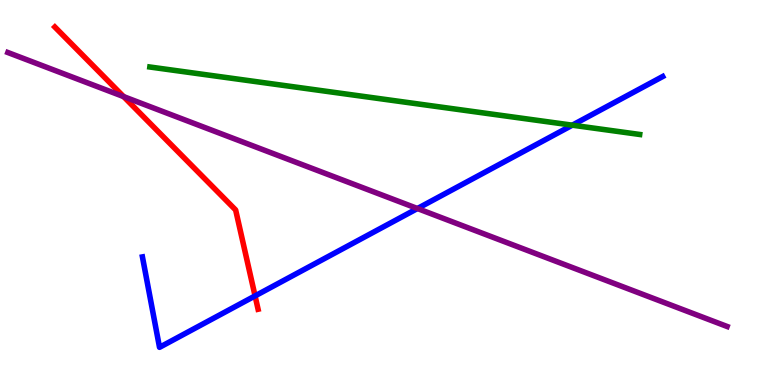[{'lines': ['blue', 'red'], 'intersections': [{'x': 3.29, 'y': 2.31}]}, {'lines': ['green', 'red'], 'intersections': []}, {'lines': ['purple', 'red'], 'intersections': [{'x': 1.6, 'y': 7.49}]}, {'lines': ['blue', 'green'], 'intersections': [{'x': 7.38, 'y': 6.75}]}, {'lines': ['blue', 'purple'], 'intersections': [{'x': 5.39, 'y': 4.58}]}, {'lines': ['green', 'purple'], 'intersections': []}]